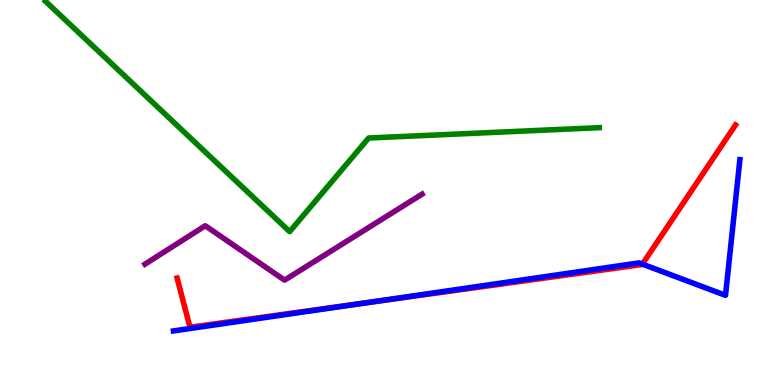[{'lines': ['blue', 'red'], 'intersections': [{'x': 4.66, 'y': 2.12}, {'x': 8.29, 'y': 3.14}]}, {'lines': ['green', 'red'], 'intersections': []}, {'lines': ['purple', 'red'], 'intersections': []}, {'lines': ['blue', 'green'], 'intersections': []}, {'lines': ['blue', 'purple'], 'intersections': []}, {'lines': ['green', 'purple'], 'intersections': []}]